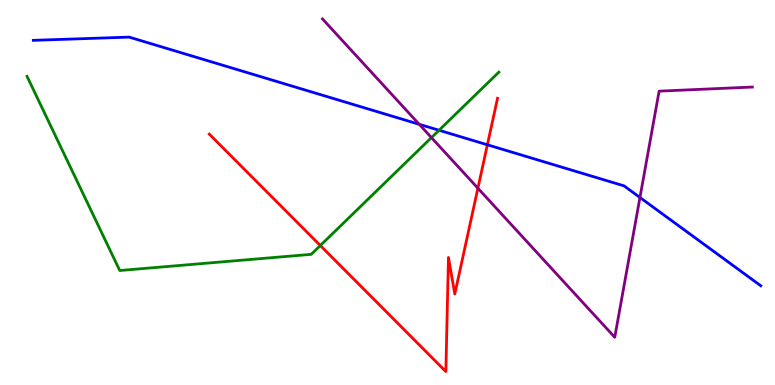[{'lines': ['blue', 'red'], 'intersections': [{'x': 6.29, 'y': 6.24}]}, {'lines': ['green', 'red'], 'intersections': [{'x': 4.13, 'y': 3.62}]}, {'lines': ['purple', 'red'], 'intersections': [{'x': 6.17, 'y': 5.11}]}, {'lines': ['blue', 'green'], 'intersections': [{'x': 5.66, 'y': 6.62}]}, {'lines': ['blue', 'purple'], 'intersections': [{'x': 5.41, 'y': 6.77}, {'x': 8.26, 'y': 4.87}]}, {'lines': ['green', 'purple'], 'intersections': [{'x': 5.57, 'y': 6.43}]}]